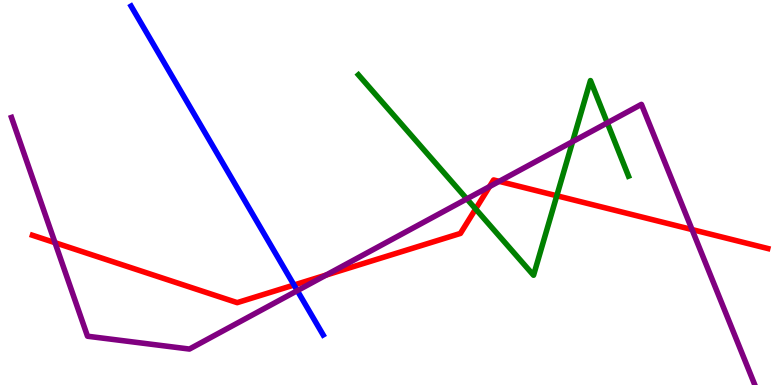[{'lines': ['blue', 'red'], 'intersections': [{'x': 3.79, 'y': 2.6}]}, {'lines': ['green', 'red'], 'intersections': [{'x': 6.14, 'y': 4.57}, {'x': 7.18, 'y': 4.92}]}, {'lines': ['purple', 'red'], 'intersections': [{'x': 0.71, 'y': 3.7}, {'x': 4.21, 'y': 2.85}, {'x': 6.32, 'y': 5.15}, {'x': 6.44, 'y': 5.29}, {'x': 8.93, 'y': 4.04}]}, {'lines': ['blue', 'green'], 'intersections': []}, {'lines': ['blue', 'purple'], 'intersections': [{'x': 3.84, 'y': 2.45}]}, {'lines': ['green', 'purple'], 'intersections': [{'x': 6.02, 'y': 4.83}, {'x': 7.39, 'y': 6.32}, {'x': 7.84, 'y': 6.81}]}]